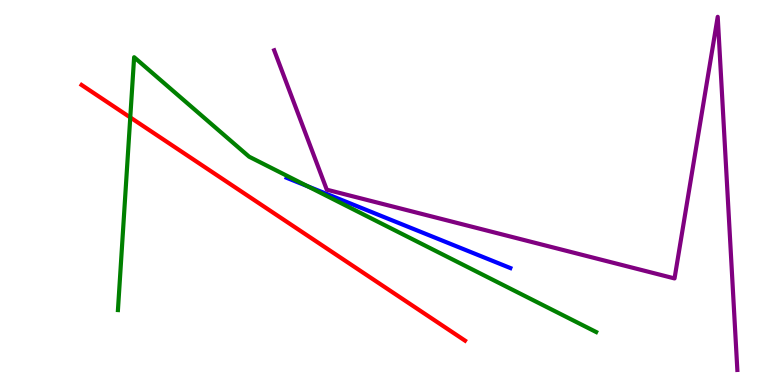[{'lines': ['blue', 'red'], 'intersections': []}, {'lines': ['green', 'red'], 'intersections': [{'x': 1.68, 'y': 6.95}]}, {'lines': ['purple', 'red'], 'intersections': []}, {'lines': ['blue', 'green'], 'intersections': [{'x': 3.97, 'y': 5.16}]}, {'lines': ['blue', 'purple'], 'intersections': []}, {'lines': ['green', 'purple'], 'intersections': []}]